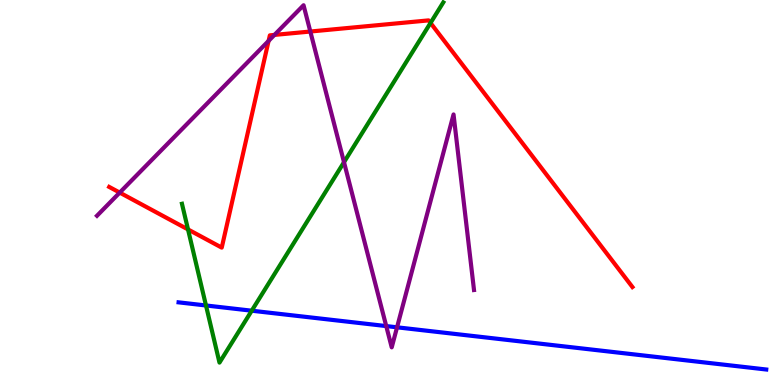[{'lines': ['blue', 'red'], 'intersections': []}, {'lines': ['green', 'red'], 'intersections': [{'x': 2.43, 'y': 4.04}, {'x': 5.56, 'y': 9.4}]}, {'lines': ['purple', 'red'], 'intersections': [{'x': 1.54, 'y': 5.0}, {'x': 3.47, 'y': 8.94}, {'x': 3.54, 'y': 9.09}, {'x': 4.0, 'y': 9.18}]}, {'lines': ['blue', 'green'], 'intersections': [{'x': 2.66, 'y': 2.07}, {'x': 3.25, 'y': 1.93}]}, {'lines': ['blue', 'purple'], 'intersections': [{'x': 4.98, 'y': 1.53}, {'x': 5.12, 'y': 1.5}]}, {'lines': ['green', 'purple'], 'intersections': [{'x': 4.44, 'y': 5.79}]}]